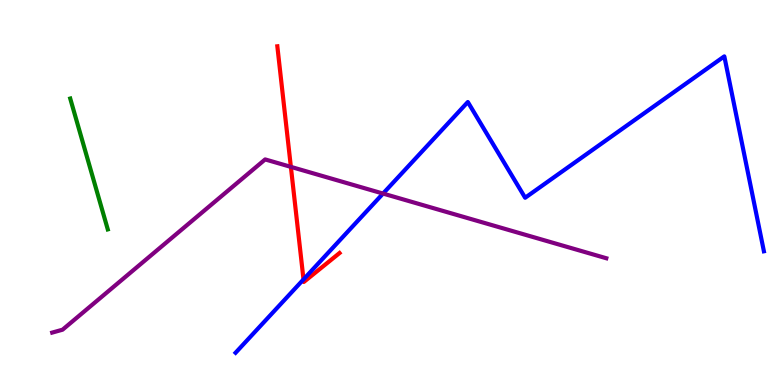[{'lines': ['blue', 'red'], 'intersections': [{'x': 3.92, 'y': 2.74}]}, {'lines': ['green', 'red'], 'intersections': []}, {'lines': ['purple', 'red'], 'intersections': [{'x': 3.75, 'y': 5.67}]}, {'lines': ['blue', 'green'], 'intersections': []}, {'lines': ['blue', 'purple'], 'intersections': [{'x': 4.94, 'y': 4.97}]}, {'lines': ['green', 'purple'], 'intersections': []}]